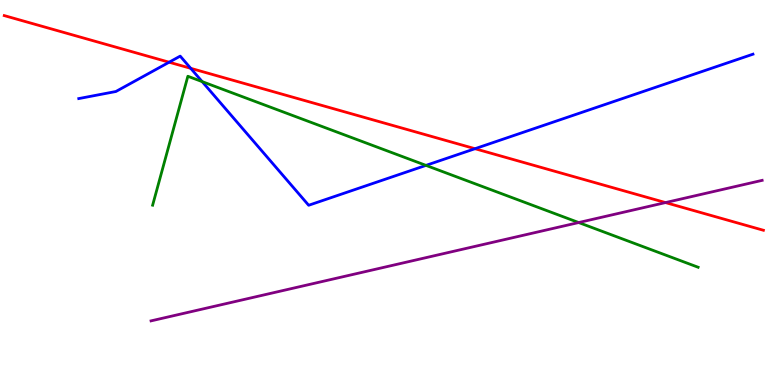[{'lines': ['blue', 'red'], 'intersections': [{'x': 2.18, 'y': 8.38}, {'x': 2.46, 'y': 8.23}, {'x': 6.13, 'y': 6.14}]}, {'lines': ['green', 'red'], 'intersections': []}, {'lines': ['purple', 'red'], 'intersections': [{'x': 8.59, 'y': 4.74}]}, {'lines': ['blue', 'green'], 'intersections': [{'x': 2.61, 'y': 7.88}, {'x': 5.5, 'y': 5.7}]}, {'lines': ['blue', 'purple'], 'intersections': []}, {'lines': ['green', 'purple'], 'intersections': [{'x': 7.47, 'y': 4.22}]}]